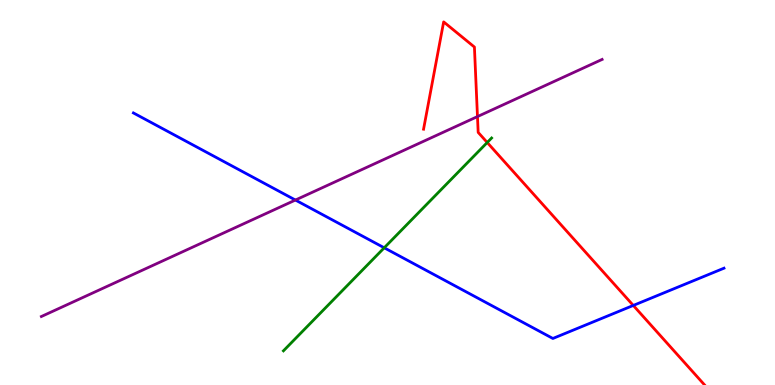[{'lines': ['blue', 'red'], 'intersections': [{'x': 8.17, 'y': 2.07}]}, {'lines': ['green', 'red'], 'intersections': [{'x': 6.29, 'y': 6.3}]}, {'lines': ['purple', 'red'], 'intersections': [{'x': 6.16, 'y': 6.97}]}, {'lines': ['blue', 'green'], 'intersections': [{'x': 4.96, 'y': 3.56}]}, {'lines': ['blue', 'purple'], 'intersections': [{'x': 3.81, 'y': 4.8}]}, {'lines': ['green', 'purple'], 'intersections': []}]